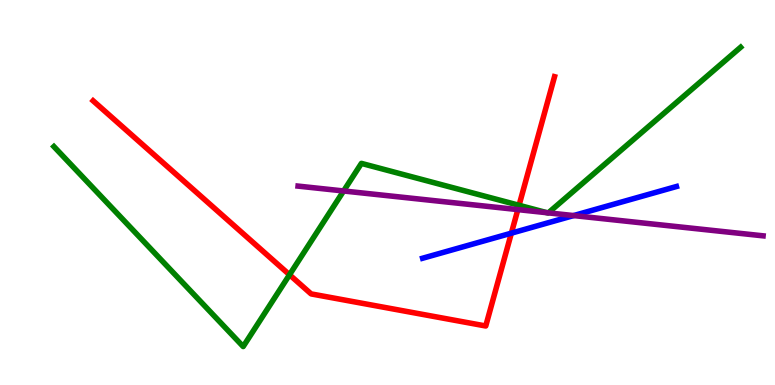[{'lines': ['blue', 'red'], 'intersections': [{'x': 6.6, 'y': 3.94}]}, {'lines': ['green', 'red'], 'intersections': [{'x': 3.74, 'y': 2.86}, {'x': 6.7, 'y': 4.67}]}, {'lines': ['purple', 'red'], 'intersections': [{'x': 6.68, 'y': 4.56}]}, {'lines': ['blue', 'green'], 'intersections': []}, {'lines': ['blue', 'purple'], 'intersections': [{'x': 7.4, 'y': 4.4}]}, {'lines': ['green', 'purple'], 'intersections': [{'x': 4.43, 'y': 5.04}, {'x': 7.06, 'y': 4.47}, {'x': 7.07, 'y': 4.47}]}]